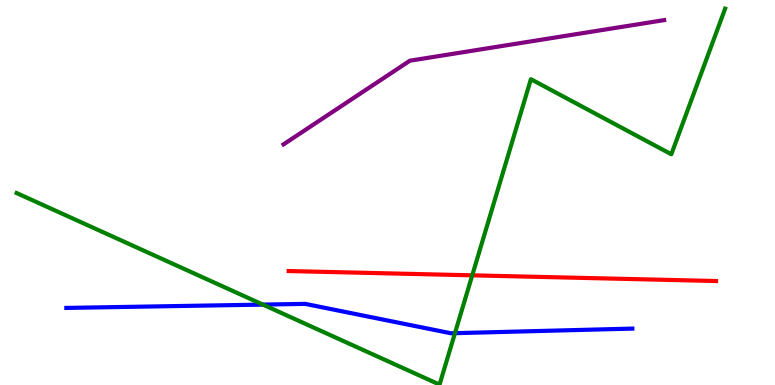[{'lines': ['blue', 'red'], 'intersections': []}, {'lines': ['green', 'red'], 'intersections': [{'x': 6.09, 'y': 2.85}]}, {'lines': ['purple', 'red'], 'intersections': []}, {'lines': ['blue', 'green'], 'intersections': [{'x': 3.39, 'y': 2.09}, {'x': 5.87, 'y': 1.35}]}, {'lines': ['blue', 'purple'], 'intersections': []}, {'lines': ['green', 'purple'], 'intersections': []}]